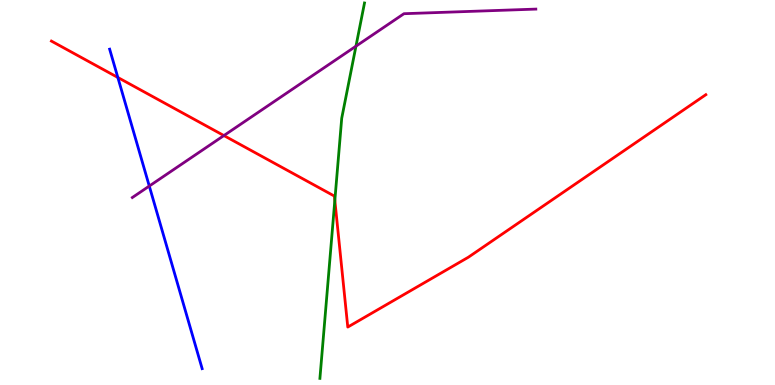[{'lines': ['blue', 'red'], 'intersections': [{'x': 1.52, 'y': 7.99}]}, {'lines': ['green', 'red'], 'intersections': [{'x': 4.32, 'y': 4.8}]}, {'lines': ['purple', 'red'], 'intersections': [{'x': 2.89, 'y': 6.48}]}, {'lines': ['blue', 'green'], 'intersections': []}, {'lines': ['blue', 'purple'], 'intersections': [{'x': 1.93, 'y': 5.17}]}, {'lines': ['green', 'purple'], 'intersections': [{'x': 4.59, 'y': 8.8}]}]